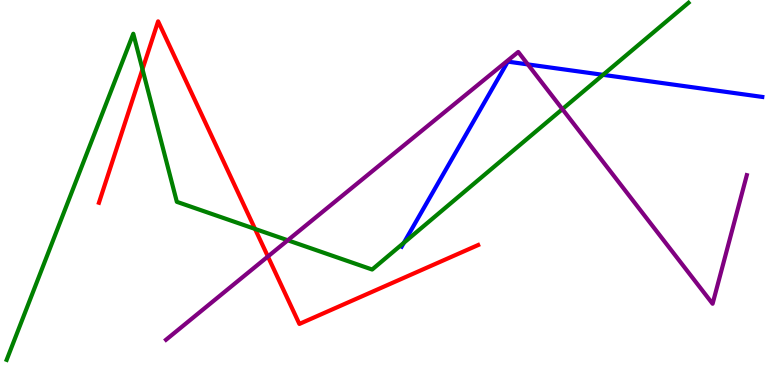[{'lines': ['blue', 'red'], 'intersections': []}, {'lines': ['green', 'red'], 'intersections': [{'x': 1.84, 'y': 8.2}, {'x': 3.29, 'y': 4.05}]}, {'lines': ['purple', 'red'], 'intersections': [{'x': 3.46, 'y': 3.34}]}, {'lines': ['blue', 'green'], 'intersections': [{'x': 5.21, 'y': 3.69}, {'x': 7.78, 'y': 8.06}]}, {'lines': ['blue', 'purple'], 'intersections': [{'x': 6.81, 'y': 8.33}]}, {'lines': ['green', 'purple'], 'intersections': [{'x': 3.71, 'y': 3.76}, {'x': 7.26, 'y': 7.17}]}]